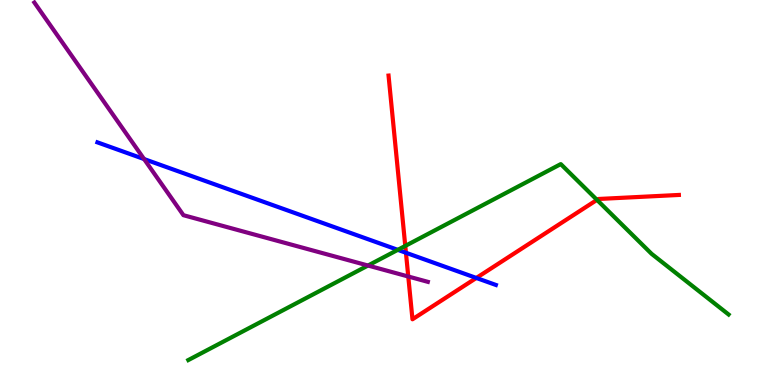[{'lines': ['blue', 'red'], 'intersections': [{'x': 5.24, 'y': 3.43}, {'x': 6.15, 'y': 2.78}]}, {'lines': ['green', 'red'], 'intersections': [{'x': 5.23, 'y': 3.61}, {'x': 7.7, 'y': 4.81}]}, {'lines': ['purple', 'red'], 'intersections': [{'x': 5.27, 'y': 2.82}]}, {'lines': ['blue', 'green'], 'intersections': [{'x': 5.13, 'y': 3.51}]}, {'lines': ['blue', 'purple'], 'intersections': [{'x': 1.86, 'y': 5.87}]}, {'lines': ['green', 'purple'], 'intersections': [{'x': 4.75, 'y': 3.1}]}]